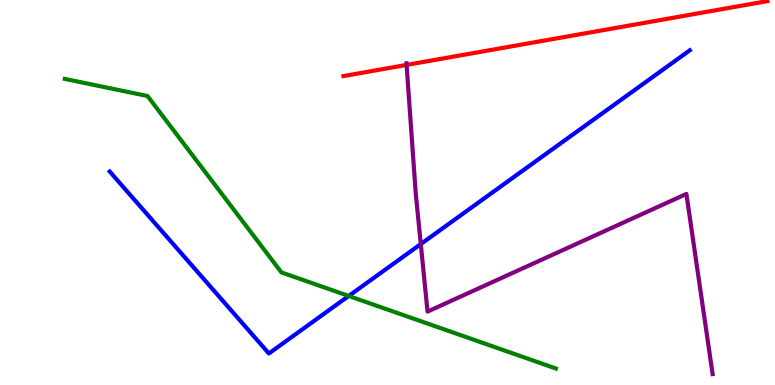[{'lines': ['blue', 'red'], 'intersections': []}, {'lines': ['green', 'red'], 'intersections': []}, {'lines': ['purple', 'red'], 'intersections': [{'x': 5.25, 'y': 8.31}]}, {'lines': ['blue', 'green'], 'intersections': [{'x': 4.5, 'y': 2.31}]}, {'lines': ['blue', 'purple'], 'intersections': [{'x': 5.43, 'y': 3.66}]}, {'lines': ['green', 'purple'], 'intersections': []}]